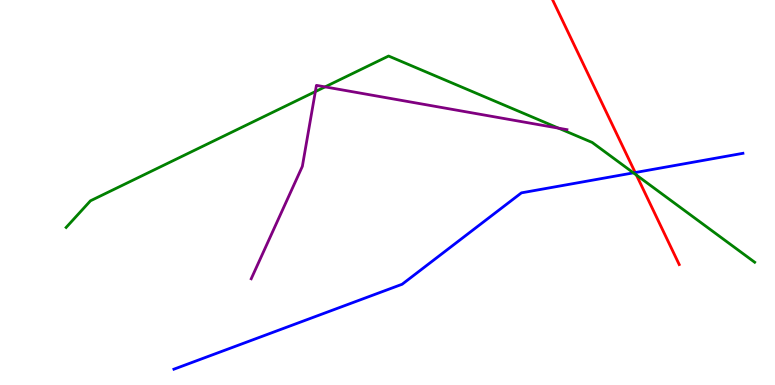[{'lines': ['blue', 'red'], 'intersections': [{'x': 8.2, 'y': 5.52}]}, {'lines': ['green', 'red'], 'intersections': [{'x': 8.21, 'y': 5.45}]}, {'lines': ['purple', 'red'], 'intersections': []}, {'lines': ['blue', 'green'], 'intersections': [{'x': 8.17, 'y': 5.51}]}, {'lines': ['blue', 'purple'], 'intersections': []}, {'lines': ['green', 'purple'], 'intersections': [{'x': 4.07, 'y': 7.62}, {'x': 4.19, 'y': 7.74}, {'x': 7.21, 'y': 6.67}]}]